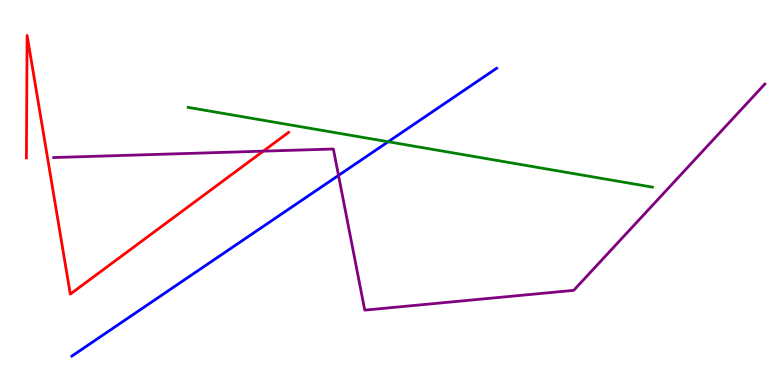[{'lines': ['blue', 'red'], 'intersections': []}, {'lines': ['green', 'red'], 'intersections': []}, {'lines': ['purple', 'red'], 'intersections': [{'x': 3.4, 'y': 6.07}]}, {'lines': ['blue', 'green'], 'intersections': [{'x': 5.01, 'y': 6.32}]}, {'lines': ['blue', 'purple'], 'intersections': [{'x': 4.37, 'y': 5.44}]}, {'lines': ['green', 'purple'], 'intersections': []}]